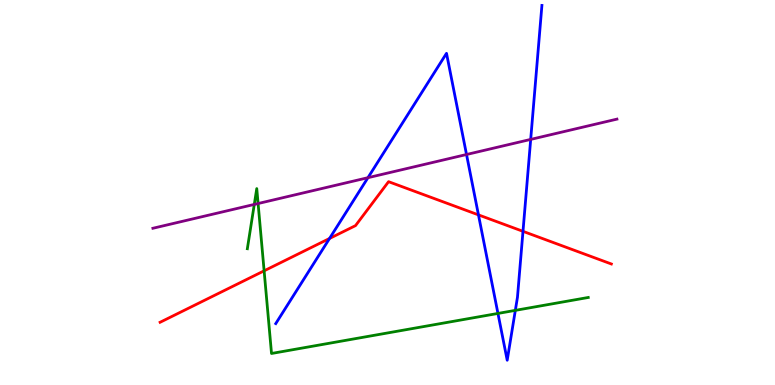[{'lines': ['blue', 'red'], 'intersections': [{'x': 4.25, 'y': 3.81}, {'x': 6.17, 'y': 4.42}, {'x': 6.75, 'y': 3.99}]}, {'lines': ['green', 'red'], 'intersections': [{'x': 3.41, 'y': 2.97}]}, {'lines': ['purple', 'red'], 'intersections': []}, {'lines': ['blue', 'green'], 'intersections': [{'x': 6.43, 'y': 1.86}, {'x': 6.65, 'y': 1.94}]}, {'lines': ['blue', 'purple'], 'intersections': [{'x': 4.75, 'y': 5.38}, {'x': 6.02, 'y': 5.99}, {'x': 6.85, 'y': 6.38}]}, {'lines': ['green', 'purple'], 'intersections': [{'x': 3.28, 'y': 4.69}, {'x': 3.33, 'y': 4.71}]}]